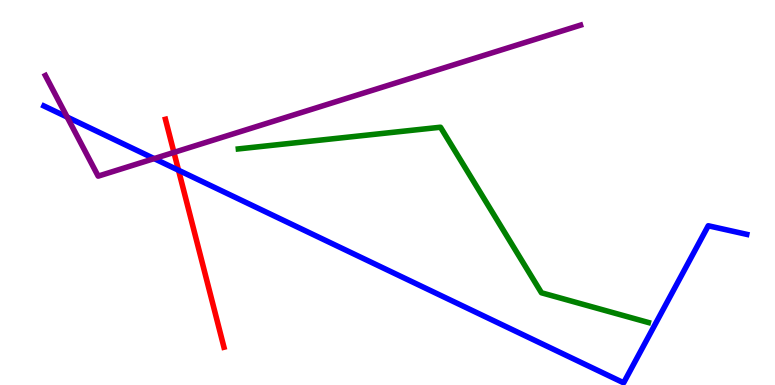[{'lines': ['blue', 'red'], 'intersections': [{'x': 2.3, 'y': 5.58}]}, {'lines': ['green', 'red'], 'intersections': []}, {'lines': ['purple', 'red'], 'intersections': [{'x': 2.24, 'y': 6.04}]}, {'lines': ['blue', 'green'], 'intersections': []}, {'lines': ['blue', 'purple'], 'intersections': [{'x': 0.867, 'y': 6.96}, {'x': 1.99, 'y': 5.88}]}, {'lines': ['green', 'purple'], 'intersections': []}]